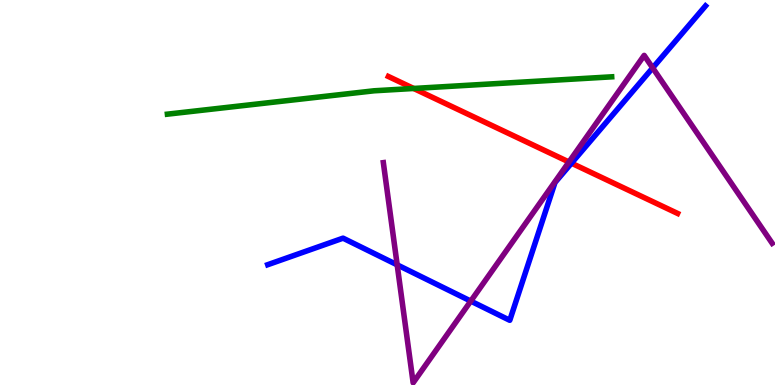[{'lines': ['blue', 'red'], 'intersections': [{'x': 7.37, 'y': 5.76}]}, {'lines': ['green', 'red'], 'intersections': [{'x': 5.34, 'y': 7.7}]}, {'lines': ['purple', 'red'], 'intersections': [{'x': 7.34, 'y': 5.79}]}, {'lines': ['blue', 'green'], 'intersections': []}, {'lines': ['blue', 'purple'], 'intersections': [{'x': 5.12, 'y': 3.12}, {'x': 6.07, 'y': 2.18}, {'x': 8.42, 'y': 8.24}]}, {'lines': ['green', 'purple'], 'intersections': []}]